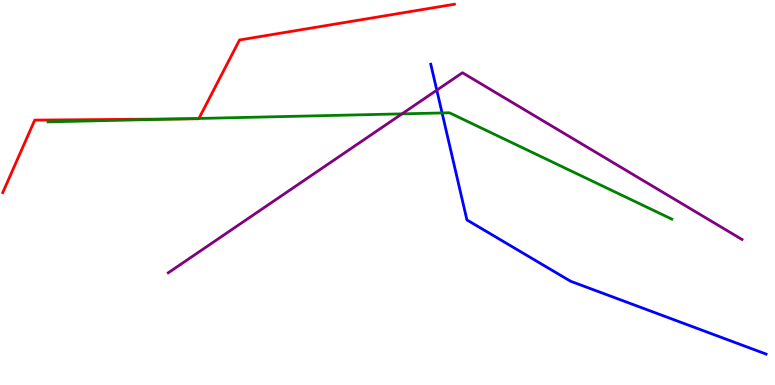[{'lines': ['blue', 'red'], 'intersections': []}, {'lines': ['green', 'red'], 'intersections': [{'x': 2.29, 'y': 6.91}, {'x': 2.57, 'y': 6.92}]}, {'lines': ['purple', 'red'], 'intersections': []}, {'lines': ['blue', 'green'], 'intersections': [{'x': 5.7, 'y': 7.07}]}, {'lines': ['blue', 'purple'], 'intersections': [{'x': 5.64, 'y': 7.66}]}, {'lines': ['green', 'purple'], 'intersections': [{'x': 5.19, 'y': 7.04}]}]